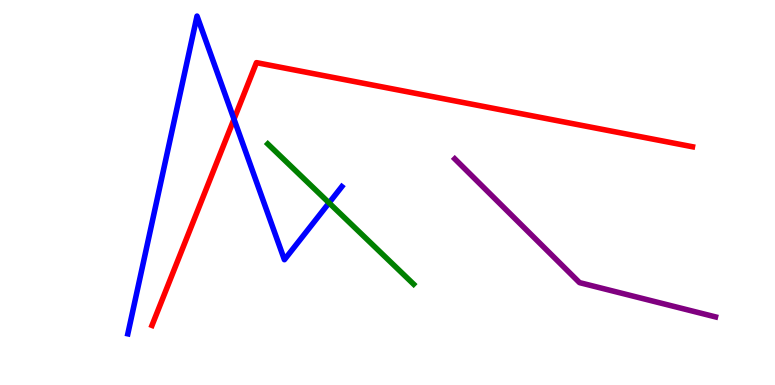[{'lines': ['blue', 'red'], 'intersections': [{'x': 3.02, 'y': 6.9}]}, {'lines': ['green', 'red'], 'intersections': []}, {'lines': ['purple', 'red'], 'intersections': []}, {'lines': ['blue', 'green'], 'intersections': [{'x': 4.25, 'y': 4.73}]}, {'lines': ['blue', 'purple'], 'intersections': []}, {'lines': ['green', 'purple'], 'intersections': []}]